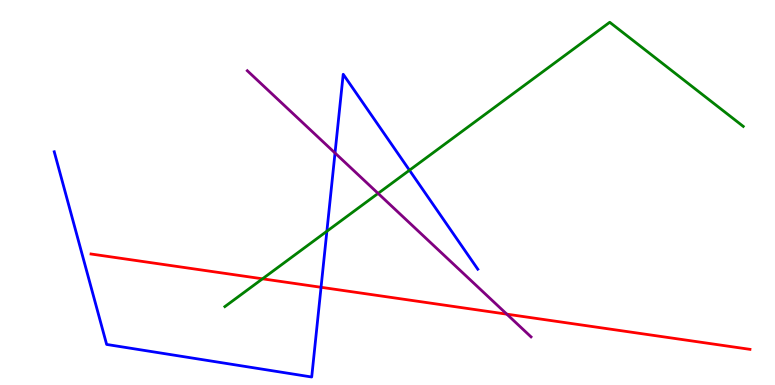[{'lines': ['blue', 'red'], 'intersections': [{'x': 4.14, 'y': 2.54}]}, {'lines': ['green', 'red'], 'intersections': [{'x': 3.39, 'y': 2.76}]}, {'lines': ['purple', 'red'], 'intersections': [{'x': 6.54, 'y': 1.84}]}, {'lines': ['blue', 'green'], 'intersections': [{'x': 4.22, 'y': 3.99}, {'x': 5.28, 'y': 5.58}]}, {'lines': ['blue', 'purple'], 'intersections': [{'x': 4.32, 'y': 6.03}]}, {'lines': ['green', 'purple'], 'intersections': [{'x': 4.88, 'y': 4.98}]}]